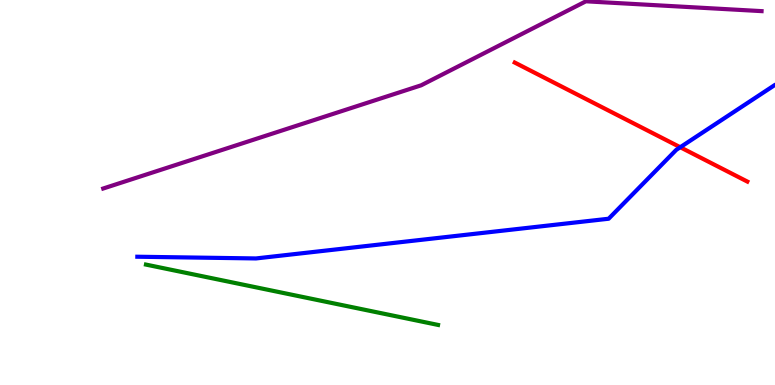[{'lines': ['blue', 'red'], 'intersections': [{'x': 8.78, 'y': 6.18}]}, {'lines': ['green', 'red'], 'intersections': []}, {'lines': ['purple', 'red'], 'intersections': []}, {'lines': ['blue', 'green'], 'intersections': []}, {'lines': ['blue', 'purple'], 'intersections': []}, {'lines': ['green', 'purple'], 'intersections': []}]